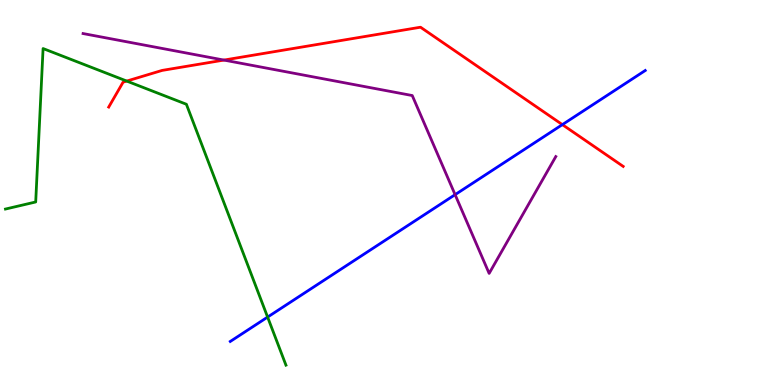[{'lines': ['blue', 'red'], 'intersections': [{'x': 7.26, 'y': 6.76}]}, {'lines': ['green', 'red'], 'intersections': [{'x': 1.64, 'y': 7.89}]}, {'lines': ['purple', 'red'], 'intersections': [{'x': 2.89, 'y': 8.44}]}, {'lines': ['blue', 'green'], 'intersections': [{'x': 3.45, 'y': 1.76}]}, {'lines': ['blue', 'purple'], 'intersections': [{'x': 5.87, 'y': 4.94}]}, {'lines': ['green', 'purple'], 'intersections': []}]